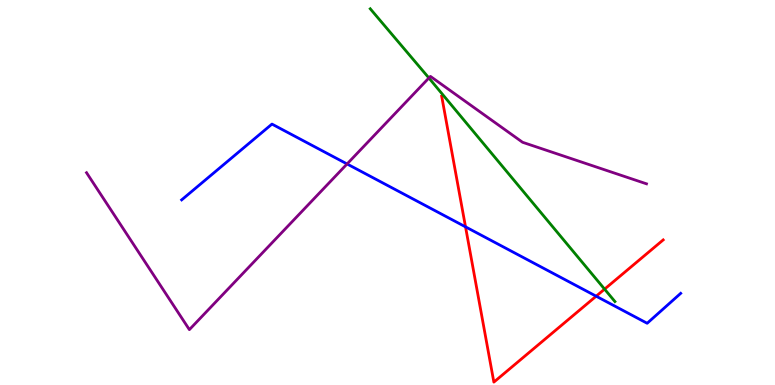[{'lines': ['blue', 'red'], 'intersections': [{'x': 6.01, 'y': 4.11}, {'x': 7.69, 'y': 2.31}]}, {'lines': ['green', 'red'], 'intersections': [{'x': 7.8, 'y': 2.49}]}, {'lines': ['purple', 'red'], 'intersections': []}, {'lines': ['blue', 'green'], 'intersections': []}, {'lines': ['blue', 'purple'], 'intersections': [{'x': 4.48, 'y': 5.74}]}, {'lines': ['green', 'purple'], 'intersections': [{'x': 5.53, 'y': 7.97}]}]